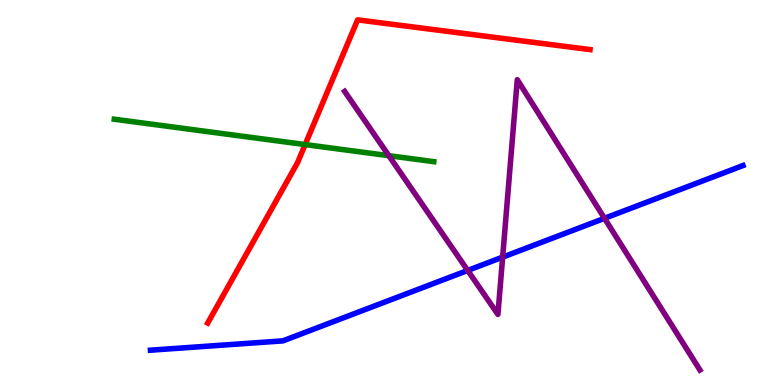[{'lines': ['blue', 'red'], 'intersections': []}, {'lines': ['green', 'red'], 'intersections': [{'x': 3.94, 'y': 6.24}]}, {'lines': ['purple', 'red'], 'intersections': []}, {'lines': ['blue', 'green'], 'intersections': []}, {'lines': ['blue', 'purple'], 'intersections': [{'x': 6.03, 'y': 2.98}, {'x': 6.49, 'y': 3.32}, {'x': 7.8, 'y': 4.33}]}, {'lines': ['green', 'purple'], 'intersections': [{'x': 5.02, 'y': 5.96}]}]